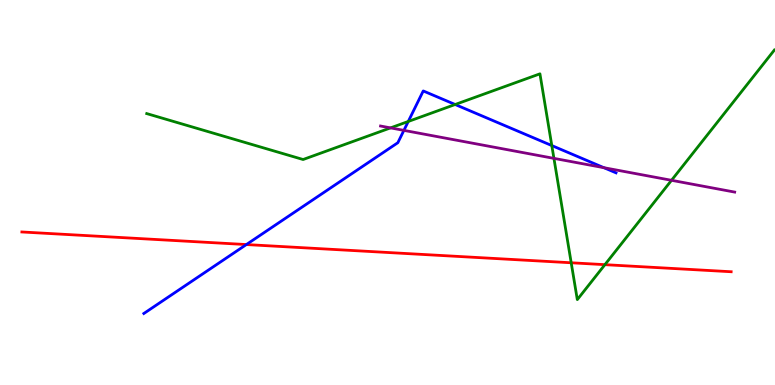[{'lines': ['blue', 'red'], 'intersections': [{'x': 3.18, 'y': 3.65}]}, {'lines': ['green', 'red'], 'intersections': [{'x': 7.37, 'y': 3.17}, {'x': 7.81, 'y': 3.13}]}, {'lines': ['purple', 'red'], 'intersections': []}, {'lines': ['blue', 'green'], 'intersections': [{'x': 5.27, 'y': 6.85}, {'x': 5.87, 'y': 7.29}, {'x': 7.12, 'y': 6.22}]}, {'lines': ['blue', 'purple'], 'intersections': [{'x': 5.21, 'y': 6.61}, {'x': 7.79, 'y': 5.64}]}, {'lines': ['green', 'purple'], 'intersections': [{'x': 5.04, 'y': 6.68}, {'x': 7.15, 'y': 5.89}, {'x': 8.66, 'y': 5.32}]}]